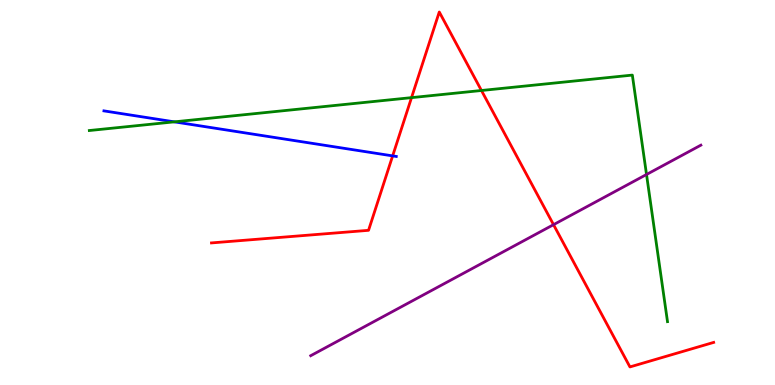[{'lines': ['blue', 'red'], 'intersections': [{'x': 5.07, 'y': 5.95}]}, {'lines': ['green', 'red'], 'intersections': [{'x': 5.31, 'y': 7.46}, {'x': 6.21, 'y': 7.65}]}, {'lines': ['purple', 'red'], 'intersections': [{'x': 7.14, 'y': 4.16}]}, {'lines': ['blue', 'green'], 'intersections': [{'x': 2.25, 'y': 6.84}]}, {'lines': ['blue', 'purple'], 'intersections': []}, {'lines': ['green', 'purple'], 'intersections': [{'x': 8.34, 'y': 5.47}]}]